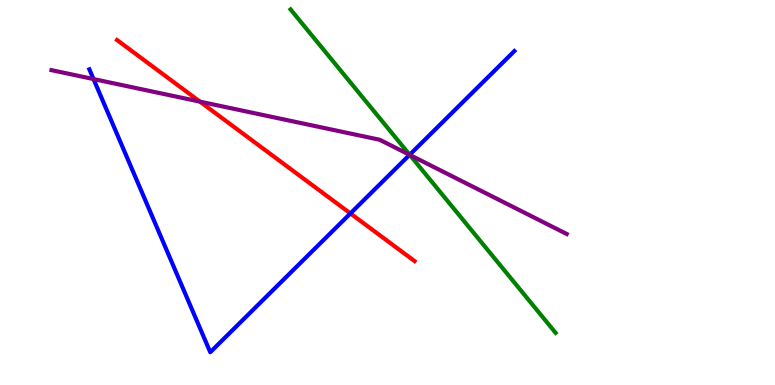[{'lines': ['blue', 'red'], 'intersections': [{'x': 4.52, 'y': 4.46}]}, {'lines': ['green', 'red'], 'intersections': []}, {'lines': ['purple', 'red'], 'intersections': [{'x': 2.58, 'y': 7.36}]}, {'lines': ['blue', 'green'], 'intersections': [{'x': 5.29, 'y': 5.98}]}, {'lines': ['blue', 'purple'], 'intersections': [{'x': 1.21, 'y': 7.95}, {'x': 5.29, 'y': 5.98}]}, {'lines': ['green', 'purple'], 'intersections': [{'x': 5.29, 'y': 5.98}]}]